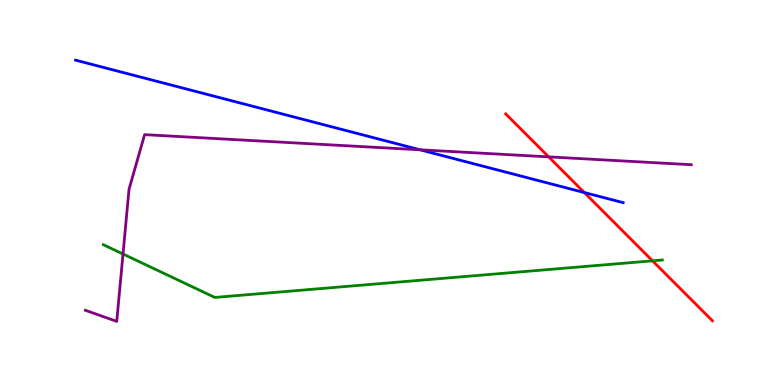[{'lines': ['blue', 'red'], 'intersections': [{'x': 7.54, 'y': 5.0}]}, {'lines': ['green', 'red'], 'intersections': [{'x': 8.42, 'y': 3.23}]}, {'lines': ['purple', 'red'], 'intersections': [{'x': 7.08, 'y': 5.93}]}, {'lines': ['blue', 'green'], 'intersections': []}, {'lines': ['blue', 'purple'], 'intersections': [{'x': 5.42, 'y': 6.11}]}, {'lines': ['green', 'purple'], 'intersections': [{'x': 1.59, 'y': 3.4}]}]